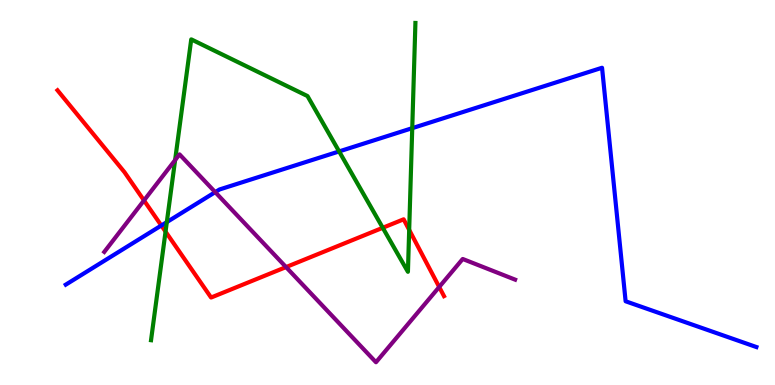[{'lines': ['blue', 'red'], 'intersections': [{'x': 2.08, 'y': 4.14}]}, {'lines': ['green', 'red'], 'intersections': [{'x': 2.14, 'y': 3.98}, {'x': 4.94, 'y': 4.08}, {'x': 5.28, 'y': 4.03}]}, {'lines': ['purple', 'red'], 'intersections': [{'x': 1.86, 'y': 4.79}, {'x': 3.69, 'y': 3.06}, {'x': 5.67, 'y': 2.55}]}, {'lines': ['blue', 'green'], 'intersections': [{'x': 2.15, 'y': 4.23}, {'x': 4.38, 'y': 6.07}, {'x': 5.32, 'y': 6.67}]}, {'lines': ['blue', 'purple'], 'intersections': [{'x': 2.78, 'y': 5.01}]}, {'lines': ['green', 'purple'], 'intersections': [{'x': 2.26, 'y': 5.84}]}]